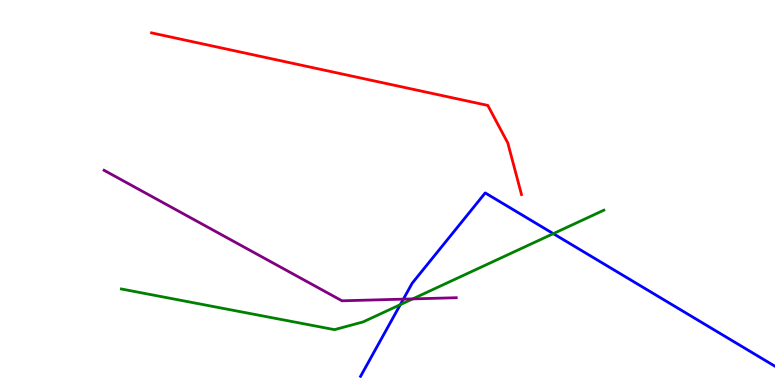[{'lines': ['blue', 'red'], 'intersections': []}, {'lines': ['green', 'red'], 'intersections': []}, {'lines': ['purple', 'red'], 'intersections': []}, {'lines': ['blue', 'green'], 'intersections': [{'x': 5.17, 'y': 2.09}, {'x': 7.14, 'y': 3.93}]}, {'lines': ['blue', 'purple'], 'intersections': [{'x': 5.2, 'y': 2.23}]}, {'lines': ['green', 'purple'], 'intersections': [{'x': 5.33, 'y': 2.24}]}]